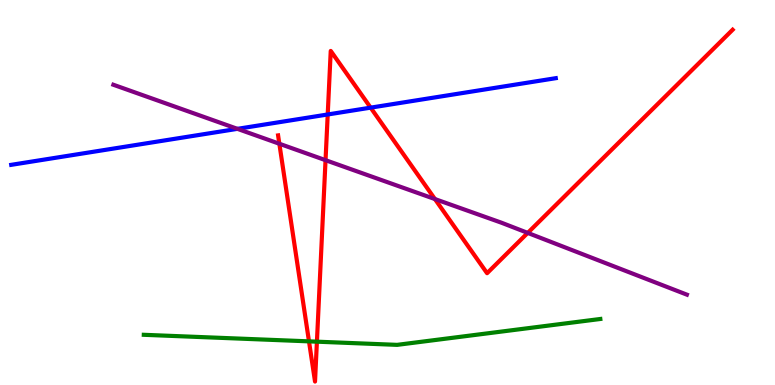[{'lines': ['blue', 'red'], 'intersections': [{'x': 4.23, 'y': 7.03}, {'x': 4.78, 'y': 7.2}]}, {'lines': ['green', 'red'], 'intersections': [{'x': 3.99, 'y': 1.13}, {'x': 4.09, 'y': 1.13}]}, {'lines': ['purple', 'red'], 'intersections': [{'x': 3.6, 'y': 6.27}, {'x': 4.2, 'y': 5.84}, {'x': 5.61, 'y': 4.83}, {'x': 6.81, 'y': 3.95}]}, {'lines': ['blue', 'green'], 'intersections': []}, {'lines': ['blue', 'purple'], 'intersections': [{'x': 3.06, 'y': 6.65}]}, {'lines': ['green', 'purple'], 'intersections': []}]